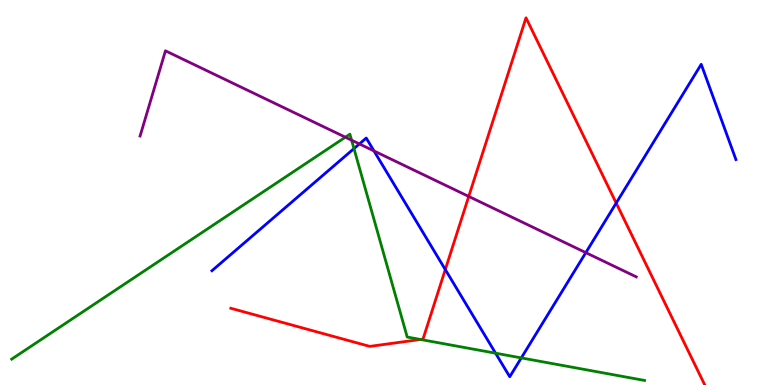[{'lines': ['blue', 'red'], 'intersections': [{'x': 5.75, 'y': 3.0}, {'x': 7.95, 'y': 4.73}]}, {'lines': ['green', 'red'], 'intersections': [{'x': 5.42, 'y': 1.18}]}, {'lines': ['purple', 'red'], 'intersections': [{'x': 6.05, 'y': 4.9}]}, {'lines': ['blue', 'green'], 'intersections': [{'x': 4.57, 'y': 6.14}, {'x': 6.39, 'y': 0.826}, {'x': 6.73, 'y': 0.704}]}, {'lines': ['blue', 'purple'], 'intersections': [{'x': 4.64, 'y': 6.26}, {'x': 4.83, 'y': 6.08}, {'x': 7.56, 'y': 3.44}]}, {'lines': ['green', 'purple'], 'intersections': [{'x': 4.46, 'y': 6.44}, {'x': 4.54, 'y': 6.36}]}]